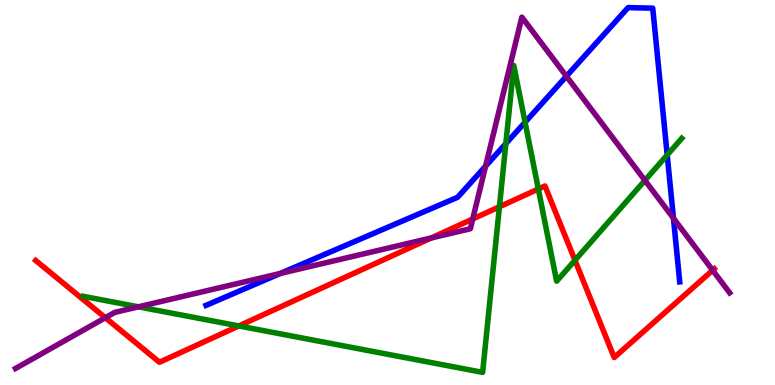[{'lines': ['blue', 'red'], 'intersections': []}, {'lines': ['green', 'red'], 'intersections': [{'x': 3.08, 'y': 1.53}, {'x': 6.44, 'y': 4.63}, {'x': 6.95, 'y': 5.09}, {'x': 7.42, 'y': 3.24}]}, {'lines': ['purple', 'red'], 'intersections': [{'x': 1.36, 'y': 1.75}, {'x': 5.56, 'y': 3.82}, {'x': 6.1, 'y': 4.31}, {'x': 9.2, 'y': 2.98}]}, {'lines': ['blue', 'green'], 'intersections': [{'x': 6.53, 'y': 6.27}, {'x': 6.78, 'y': 6.82}, {'x': 8.61, 'y': 5.97}]}, {'lines': ['blue', 'purple'], 'intersections': [{'x': 3.62, 'y': 2.9}, {'x': 6.27, 'y': 5.68}, {'x': 7.31, 'y': 8.02}, {'x': 8.69, 'y': 4.33}]}, {'lines': ['green', 'purple'], 'intersections': [{'x': 1.79, 'y': 2.03}, {'x': 8.32, 'y': 5.31}]}]